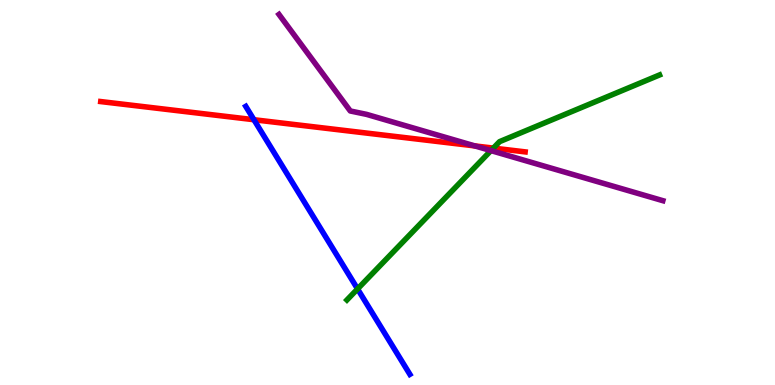[{'lines': ['blue', 'red'], 'intersections': [{'x': 3.28, 'y': 6.89}]}, {'lines': ['green', 'red'], 'intersections': [{'x': 6.37, 'y': 6.15}]}, {'lines': ['purple', 'red'], 'intersections': [{'x': 6.13, 'y': 6.21}]}, {'lines': ['blue', 'green'], 'intersections': [{'x': 4.61, 'y': 2.5}]}, {'lines': ['blue', 'purple'], 'intersections': []}, {'lines': ['green', 'purple'], 'intersections': [{'x': 6.33, 'y': 6.09}]}]